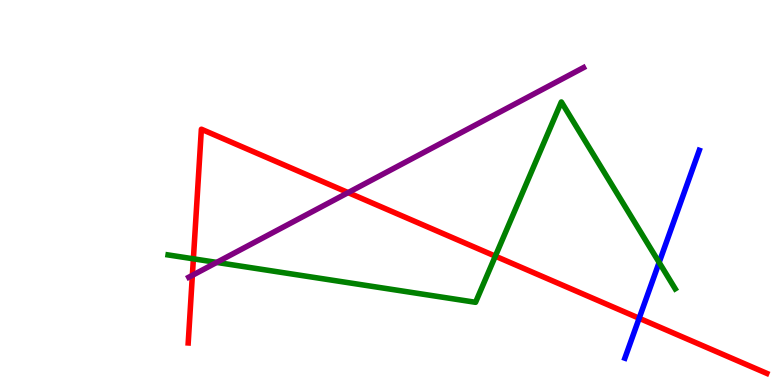[{'lines': ['blue', 'red'], 'intersections': [{'x': 8.25, 'y': 1.73}]}, {'lines': ['green', 'red'], 'intersections': [{'x': 2.5, 'y': 3.28}, {'x': 6.39, 'y': 3.35}]}, {'lines': ['purple', 'red'], 'intersections': [{'x': 2.48, 'y': 2.85}, {'x': 4.49, 'y': 5.0}]}, {'lines': ['blue', 'green'], 'intersections': [{'x': 8.51, 'y': 3.18}]}, {'lines': ['blue', 'purple'], 'intersections': []}, {'lines': ['green', 'purple'], 'intersections': [{'x': 2.8, 'y': 3.18}]}]